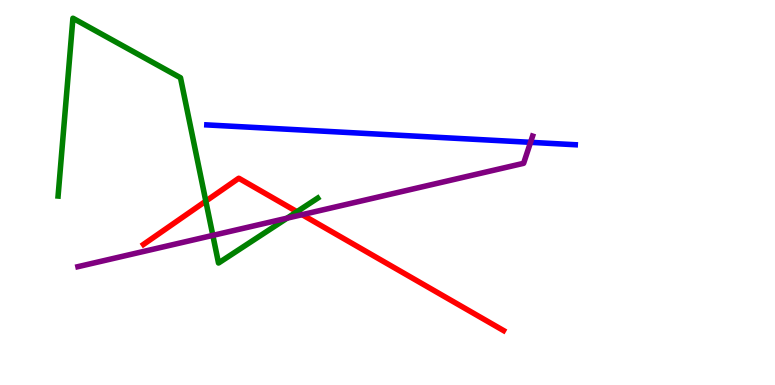[{'lines': ['blue', 'red'], 'intersections': []}, {'lines': ['green', 'red'], 'intersections': [{'x': 2.66, 'y': 4.78}, {'x': 3.83, 'y': 4.5}]}, {'lines': ['purple', 'red'], 'intersections': [{'x': 3.9, 'y': 4.42}]}, {'lines': ['blue', 'green'], 'intersections': []}, {'lines': ['blue', 'purple'], 'intersections': [{'x': 6.85, 'y': 6.3}]}, {'lines': ['green', 'purple'], 'intersections': [{'x': 2.75, 'y': 3.89}, {'x': 3.7, 'y': 4.33}]}]